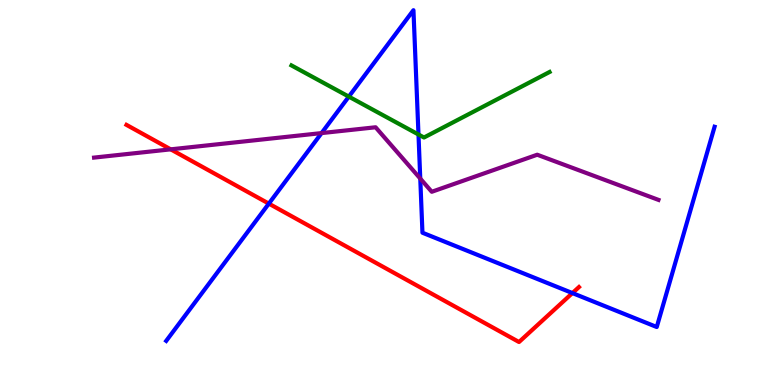[{'lines': ['blue', 'red'], 'intersections': [{'x': 3.47, 'y': 4.71}, {'x': 7.39, 'y': 2.39}]}, {'lines': ['green', 'red'], 'intersections': []}, {'lines': ['purple', 'red'], 'intersections': [{'x': 2.2, 'y': 6.12}]}, {'lines': ['blue', 'green'], 'intersections': [{'x': 4.5, 'y': 7.49}, {'x': 5.4, 'y': 6.51}]}, {'lines': ['blue', 'purple'], 'intersections': [{'x': 4.15, 'y': 6.54}, {'x': 5.42, 'y': 5.36}]}, {'lines': ['green', 'purple'], 'intersections': []}]